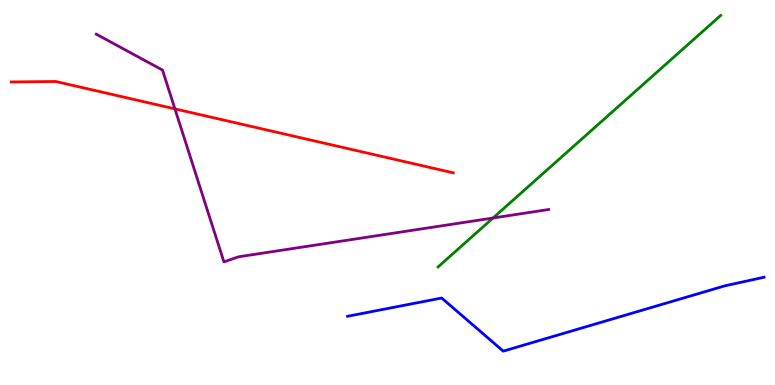[{'lines': ['blue', 'red'], 'intersections': []}, {'lines': ['green', 'red'], 'intersections': []}, {'lines': ['purple', 'red'], 'intersections': [{'x': 2.26, 'y': 7.17}]}, {'lines': ['blue', 'green'], 'intersections': []}, {'lines': ['blue', 'purple'], 'intersections': []}, {'lines': ['green', 'purple'], 'intersections': [{'x': 6.36, 'y': 4.34}]}]